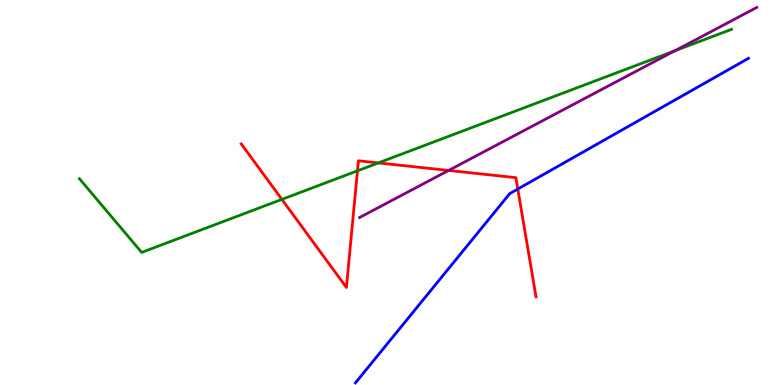[{'lines': ['blue', 'red'], 'intersections': [{'x': 6.68, 'y': 5.09}]}, {'lines': ['green', 'red'], 'intersections': [{'x': 3.64, 'y': 4.82}, {'x': 4.61, 'y': 5.56}, {'x': 4.88, 'y': 5.77}]}, {'lines': ['purple', 'red'], 'intersections': [{'x': 5.79, 'y': 5.57}]}, {'lines': ['blue', 'green'], 'intersections': []}, {'lines': ['blue', 'purple'], 'intersections': []}, {'lines': ['green', 'purple'], 'intersections': [{'x': 8.71, 'y': 8.68}]}]